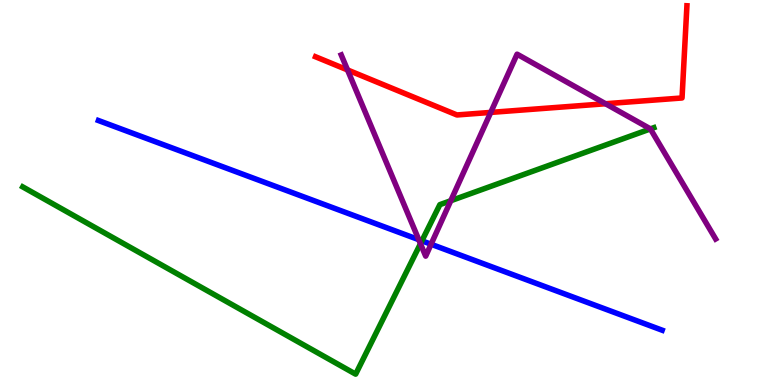[{'lines': ['blue', 'red'], 'intersections': []}, {'lines': ['green', 'red'], 'intersections': []}, {'lines': ['purple', 'red'], 'intersections': [{'x': 4.48, 'y': 8.18}, {'x': 6.33, 'y': 7.08}, {'x': 7.81, 'y': 7.31}]}, {'lines': ['blue', 'green'], 'intersections': [{'x': 5.44, 'y': 3.74}]}, {'lines': ['blue', 'purple'], 'intersections': [{'x': 5.4, 'y': 3.77}, {'x': 5.56, 'y': 3.66}]}, {'lines': ['green', 'purple'], 'intersections': [{'x': 5.43, 'y': 3.67}, {'x': 5.82, 'y': 4.79}, {'x': 8.39, 'y': 6.65}]}]